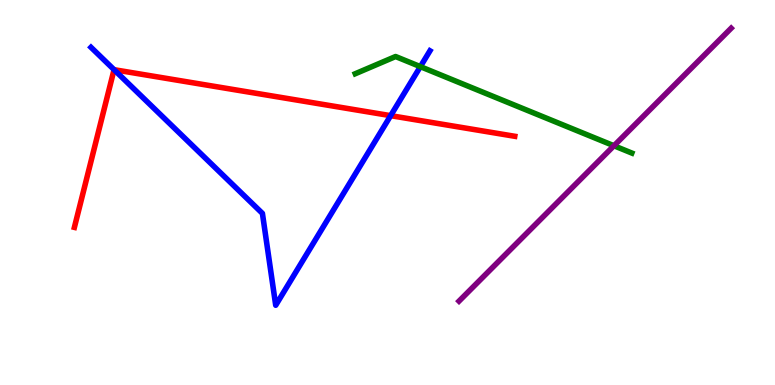[{'lines': ['blue', 'red'], 'intersections': [{'x': 1.47, 'y': 8.19}, {'x': 5.04, 'y': 7.0}]}, {'lines': ['green', 'red'], 'intersections': []}, {'lines': ['purple', 'red'], 'intersections': []}, {'lines': ['blue', 'green'], 'intersections': [{'x': 5.42, 'y': 8.27}]}, {'lines': ['blue', 'purple'], 'intersections': []}, {'lines': ['green', 'purple'], 'intersections': [{'x': 7.92, 'y': 6.21}]}]